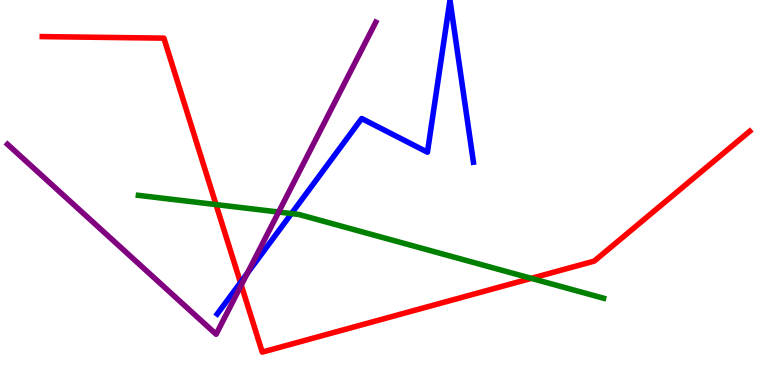[{'lines': ['blue', 'red'], 'intersections': [{'x': 3.1, 'y': 2.66}]}, {'lines': ['green', 'red'], 'intersections': [{'x': 2.79, 'y': 4.69}, {'x': 6.86, 'y': 2.77}]}, {'lines': ['purple', 'red'], 'intersections': [{'x': 3.11, 'y': 2.59}]}, {'lines': ['blue', 'green'], 'intersections': [{'x': 3.76, 'y': 4.45}]}, {'lines': ['blue', 'purple'], 'intersections': [{'x': 3.19, 'y': 2.9}]}, {'lines': ['green', 'purple'], 'intersections': [{'x': 3.6, 'y': 4.49}]}]